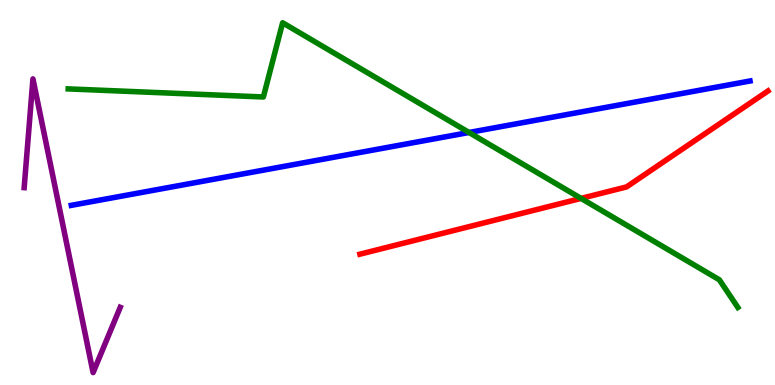[{'lines': ['blue', 'red'], 'intersections': []}, {'lines': ['green', 'red'], 'intersections': [{'x': 7.5, 'y': 4.85}]}, {'lines': ['purple', 'red'], 'intersections': []}, {'lines': ['blue', 'green'], 'intersections': [{'x': 6.05, 'y': 6.56}]}, {'lines': ['blue', 'purple'], 'intersections': []}, {'lines': ['green', 'purple'], 'intersections': []}]